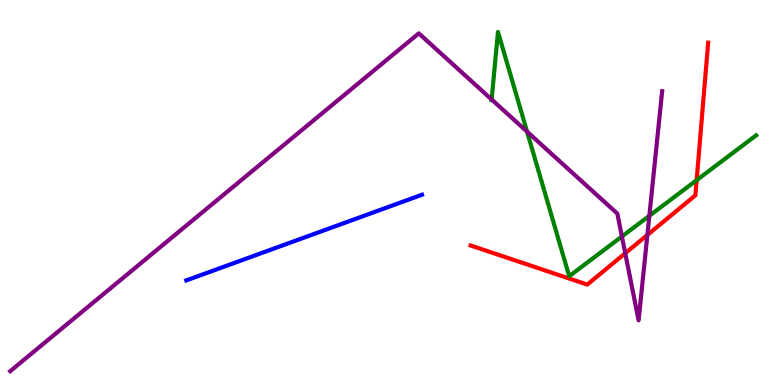[{'lines': ['blue', 'red'], 'intersections': []}, {'lines': ['green', 'red'], 'intersections': [{'x': 8.99, 'y': 5.32}]}, {'lines': ['purple', 'red'], 'intersections': [{'x': 8.07, 'y': 3.42}, {'x': 8.35, 'y': 3.9}]}, {'lines': ['blue', 'green'], 'intersections': []}, {'lines': ['blue', 'purple'], 'intersections': []}, {'lines': ['green', 'purple'], 'intersections': [{'x': 6.34, 'y': 7.42}, {'x': 6.8, 'y': 6.58}, {'x': 8.02, 'y': 3.86}, {'x': 8.38, 'y': 4.39}]}]